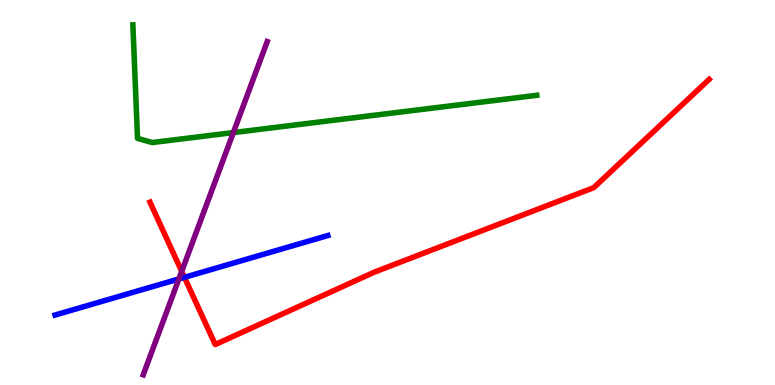[{'lines': ['blue', 'red'], 'intersections': [{'x': 2.38, 'y': 2.8}]}, {'lines': ['green', 'red'], 'intersections': []}, {'lines': ['purple', 'red'], 'intersections': [{'x': 2.34, 'y': 2.95}]}, {'lines': ['blue', 'green'], 'intersections': []}, {'lines': ['blue', 'purple'], 'intersections': [{'x': 2.31, 'y': 2.75}]}, {'lines': ['green', 'purple'], 'intersections': [{'x': 3.01, 'y': 6.56}]}]